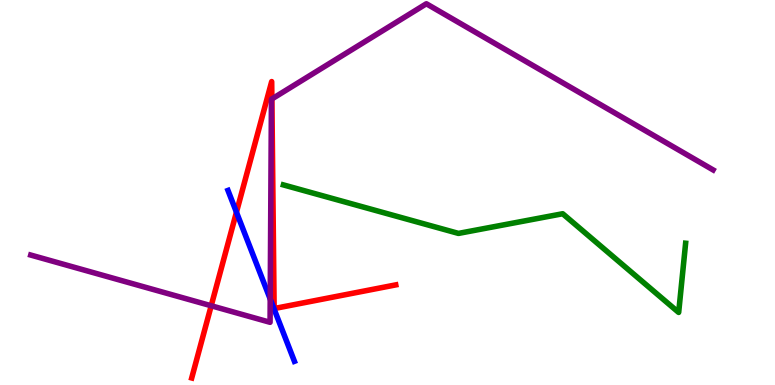[{'lines': ['blue', 'red'], 'intersections': [{'x': 3.05, 'y': 4.49}]}, {'lines': ['green', 'red'], 'intersections': []}, {'lines': ['purple', 'red'], 'intersections': [{'x': 2.73, 'y': 2.06}, {'x': 3.51, 'y': 7.43}]}, {'lines': ['blue', 'green'], 'intersections': []}, {'lines': ['blue', 'purple'], 'intersections': [{'x': 3.49, 'y': 2.23}]}, {'lines': ['green', 'purple'], 'intersections': []}]